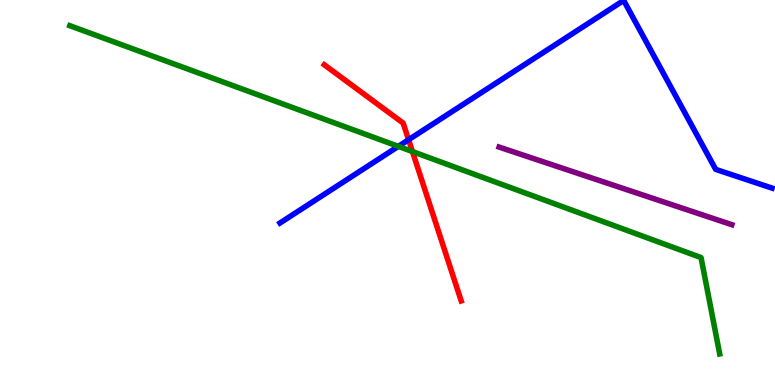[{'lines': ['blue', 'red'], 'intersections': [{'x': 5.27, 'y': 6.37}]}, {'lines': ['green', 'red'], 'intersections': [{'x': 5.32, 'y': 6.06}]}, {'lines': ['purple', 'red'], 'intersections': []}, {'lines': ['blue', 'green'], 'intersections': [{'x': 5.14, 'y': 6.2}]}, {'lines': ['blue', 'purple'], 'intersections': []}, {'lines': ['green', 'purple'], 'intersections': []}]